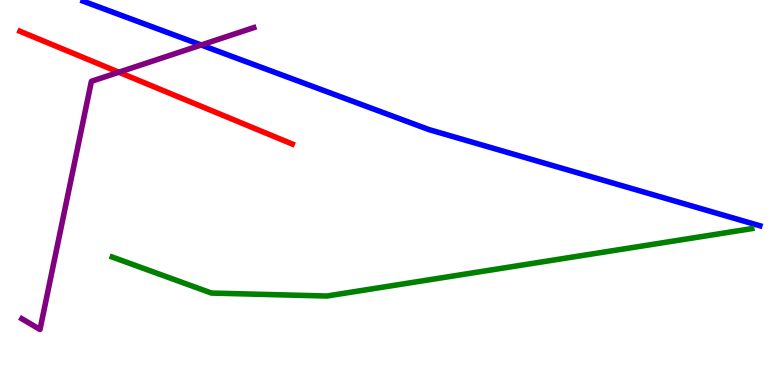[{'lines': ['blue', 'red'], 'intersections': []}, {'lines': ['green', 'red'], 'intersections': []}, {'lines': ['purple', 'red'], 'intersections': [{'x': 1.53, 'y': 8.12}]}, {'lines': ['blue', 'green'], 'intersections': []}, {'lines': ['blue', 'purple'], 'intersections': [{'x': 2.6, 'y': 8.83}]}, {'lines': ['green', 'purple'], 'intersections': []}]